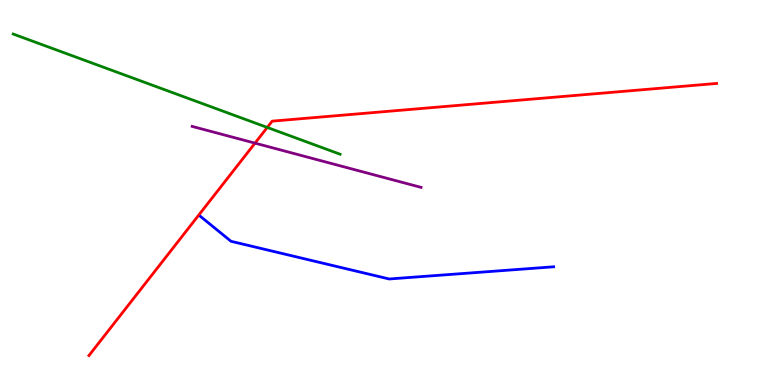[{'lines': ['blue', 'red'], 'intersections': []}, {'lines': ['green', 'red'], 'intersections': [{'x': 3.45, 'y': 6.69}]}, {'lines': ['purple', 'red'], 'intersections': [{'x': 3.29, 'y': 6.28}]}, {'lines': ['blue', 'green'], 'intersections': []}, {'lines': ['blue', 'purple'], 'intersections': []}, {'lines': ['green', 'purple'], 'intersections': []}]